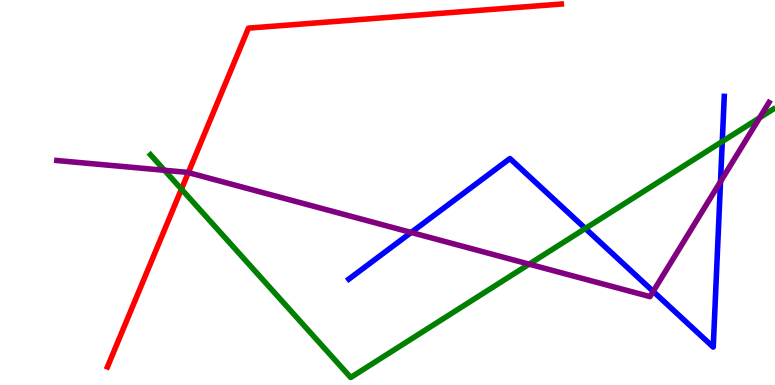[{'lines': ['blue', 'red'], 'intersections': []}, {'lines': ['green', 'red'], 'intersections': [{'x': 2.34, 'y': 5.09}]}, {'lines': ['purple', 'red'], 'intersections': [{'x': 2.43, 'y': 5.52}]}, {'lines': ['blue', 'green'], 'intersections': [{'x': 7.55, 'y': 4.07}, {'x': 9.32, 'y': 6.32}]}, {'lines': ['blue', 'purple'], 'intersections': [{'x': 5.31, 'y': 3.96}, {'x': 8.43, 'y': 2.43}, {'x': 9.3, 'y': 5.28}]}, {'lines': ['green', 'purple'], 'intersections': [{'x': 2.12, 'y': 5.58}, {'x': 6.83, 'y': 3.14}, {'x': 9.8, 'y': 6.94}]}]